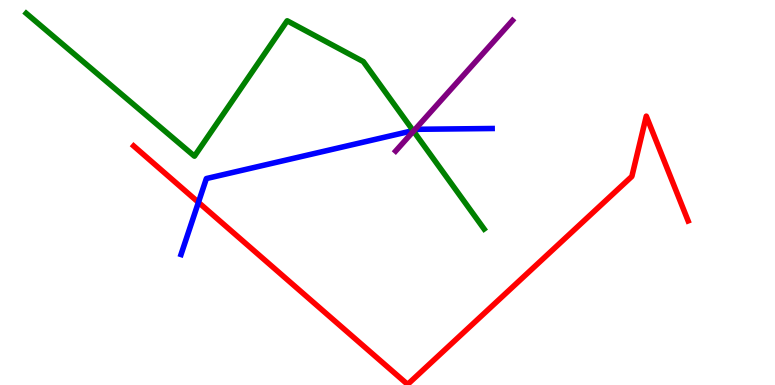[{'lines': ['blue', 'red'], 'intersections': [{'x': 2.56, 'y': 4.74}]}, {'lines': ['green', 'red'], 'intersections': []}, {'lines': ['purple', 'red'], 'intersections': []}, {'lines': ['blue', 'green'], 'intersections': [{'x': 5.33, 'y': 6.61}]}, {'lines': ['blue', 'purple'], 'intersections': [{'x': 5.34, 'y': 6.61}]}, {'lines': ['green', 'purple'], 'intersections': [{'x': 5.34, 'y': 6.59}]}]